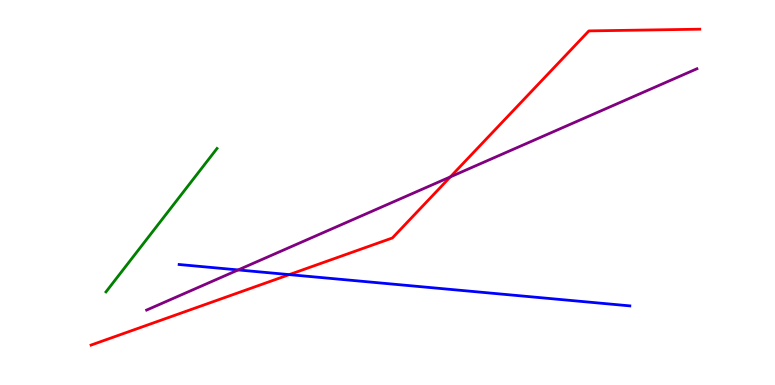[{'lines': ['blue', 'red'], 'intersections': [{'x': 3.73, 'y': 2.87}]}, {'lines': ['green', 'red'], 'intersections': []}, {'lines': ['purple', 'red'], 'intersections': [{'x': 5.81, 'y': 5.41}]}, {'lines': ['blue', 'green'], 'intersections': []}, {'lines': ['blue', 'purple'], 'intersections': [{'x': 3.07, 'y': 2.99}]}, {'lines': ['green', 'purple'], 'intersections': []}]